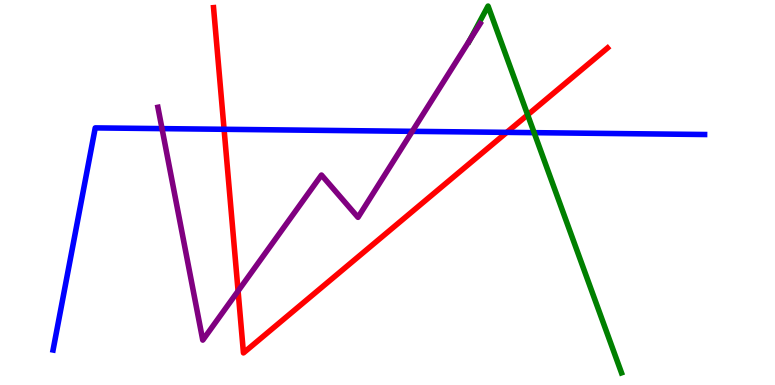[{'lines': ['blue', 'red'], 'intersections': [{'x': 2.89, 'y': 6.64}, {'x': 6.54, 'y': 6.56}]}, {'lines': ['green', 'red'], 'intersections': [{'x': 6.81, 'y': 7.02}]}, {'lines': ['purple', 'red'], 'intersections': [{'x': 3.07, 'y': 2.44}]}, {'lines': ['blue', 'green'], 'intersections': [{'x': 6.89, 'y': 6.55}]}, {'lines': ['blue', 'purple'], 'intersections': [{'x': 2.09, 'y': 6.66}, {'x': 5.32, 'y': 6.59}]}, {'lines': ['green', 'purple'], 'intersections': [{'x': 6.06, 'y': 8.96}]}]